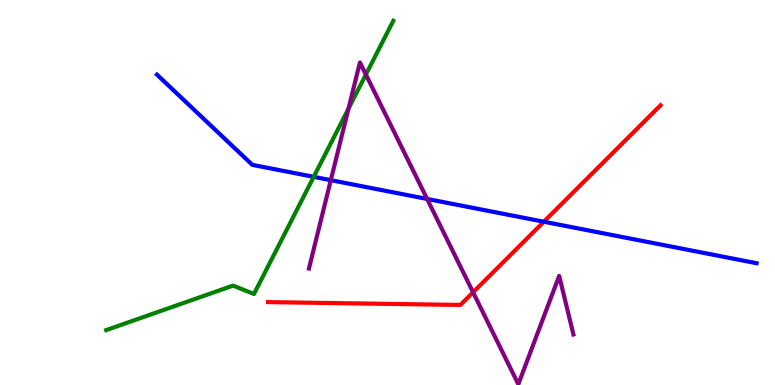[{'lines': ['blue', 'red'], 'intersections': [{'x': 7.02, 'y': 4.24}]}, {'lines': ['green', 'red'], 'intersections': []}, {'lines': ['purple', 'red'], 'intersections': [{'x': 6.1, 'y': 2.41}]}, {'lines': ['blue', 'green'], 'intersections': [{'x': 4.05, 'y': 5.41}]}, {'lines': ['blue', 'purple'], 'intersections': [{'x': 4.27, 'y': 5.32}, {'x': 5.51, 'y': 4.83}]}, {'lines': ['green', 'purple'], 'intersections': [{'x': 4.5, 'y': 7.18}, {'x': 4.72, 'y': 8.06}]}]